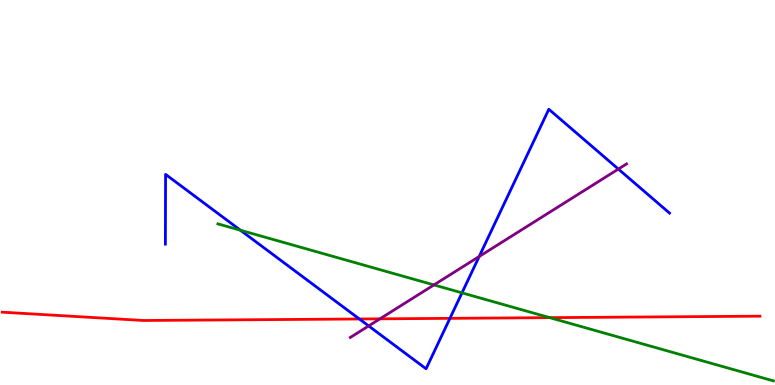[{'lines': ['blue', 'red'], 'intersections': [{'x': 4.64, 'y': 1.71}, {'x': 5.81, 'y': 1.73}]}, {'lines': ['green', 'red'], 'intersections': [{'x': 7.09, 'y': 1.75}]}, {'lines': ['purple', 'red'], 'intersections': [{'x': 4.9, 'y': 1.72}]}, {'lines': ['blue', 'green'], 'intersections': [{'x': 3.1, 'y': 4.02}, {'x': 5.96, 'y': 2.39}]}, {'lines': ['blue', 'purple'], 'intersections': [{'x': 4.76, 'y': 1.53}, {'x': 6.18, 'y': 3.34}, {'x': 7.98, 'y': 5.61}]}, {'lines': ['green', 'purple'], 'intersections': [{'x': 5.6, 'y': 2.6}]}]